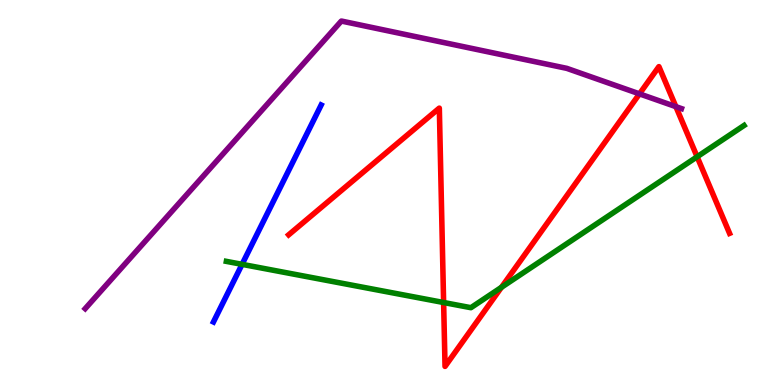[{'lines': ['blue', 'red'], 'intersections': []}, {'lines': ['green', 'red'], 'intersections': [{'x': 5.72, 'y': 2.14}, {'x': 6.47, 'y': 2.54}, {'x': 9.0, 'y': 5.93}]}, {'lines': ['purple', 'red'], 'intersections': [{'x': 8.25, 'y': 7.56}, {'x': 8.72, 'y': 7.23}]}, {'lines': ['blue', 'green'], 'intersections': [{'x': 3.12, 'y': 3.13}]}, {'lines': ['blue', 'purple'], 'intersections': []}, {'lines': ['green', 'purple'], 'intersections': []}]